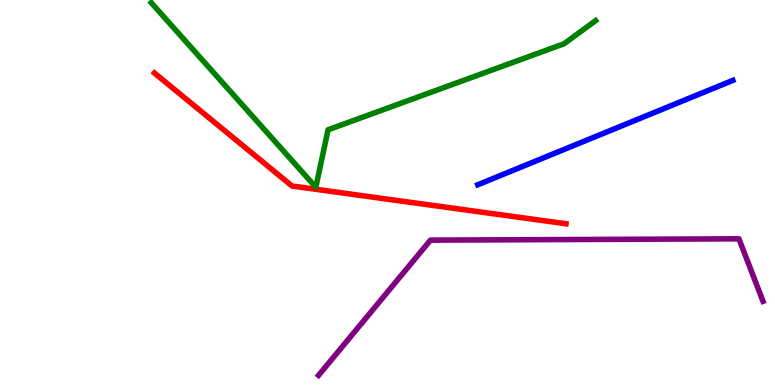[{'lines': ['blue', 'red'], 'intersections': []}, {'lines': ['green', 'red'], 'intersections': []}, {'lines': ['purple', 'red'], 'intersections': []}, {'lines': ['blue', 'green'], 'intersections': []}, {'lines': ['blue', 'purple'], 'intersections': []}, {'lines': ['green', 'purple'], 'intersections': []}]